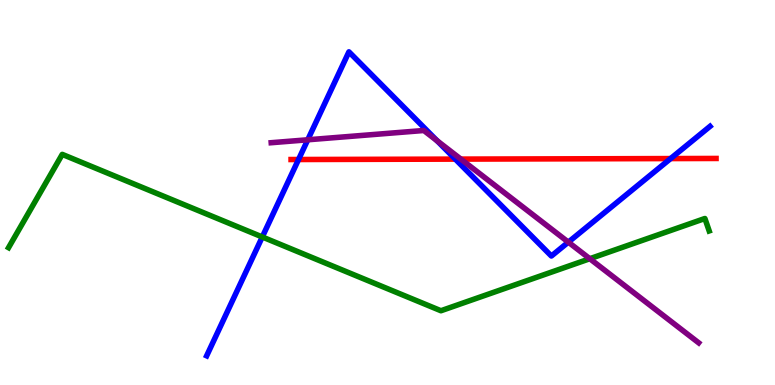[{'lines': ['blue', 'red'], 'intersections': [{'x': 3.85, 'y': 5.86}, {'x': 5.87, 'y': 5.87}, {'x': 8.65, 'y': 5.88}]}, {'lines': ['green', 'red'], 'intersections': []}, {'lines': ['purple', 'red'], 'intersections': [{'x': 5.95, 'y': 5.87}]}, {'lines': ['blue', 'green'], 'intersections': [{'x': 3.38, 'y': 3.84}]}, {'lines': ['blue', 'purple'], 'intersections': [{'x': 3.97, 'y': 6.37}, {'x': 5.64, 'y': 6.34}, {'x': 7.33, 'y': 3.71}]}, {'lines': ['green', 'purple'], 'intersections': [{'x': 7.61, 'y': 3.28}]}]